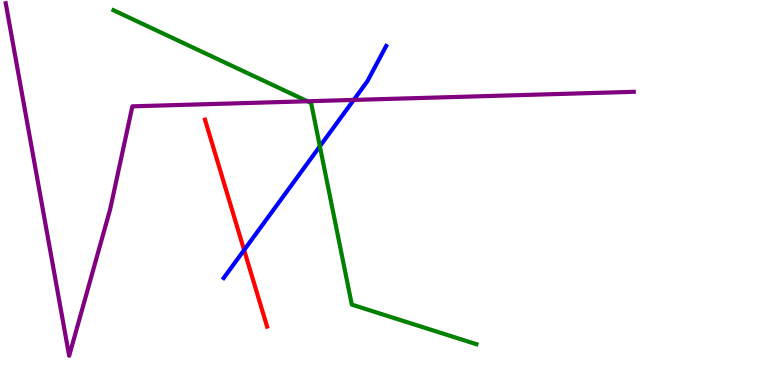[{'lines': ['blue', 'red'], 'intersections': [{'x': 3.15, 'y': 3.51}]}, {'lines': ['green', 'red'], 'intersections': []}, {'lines': ['purple', 'red'], 'intersections': []}, {'lines': ['blue', 'green'], 'intersections': [{'x': 4.13, 'y': 6.2}]}, {'lines': ['blue', 'purple'], 'intersections': [{'x': 4.56, 'y': 7.4}]}, {'lines': ['green', 'purple'], 'intersections': [{'x': 3.97, 'y': 7.37}]}]